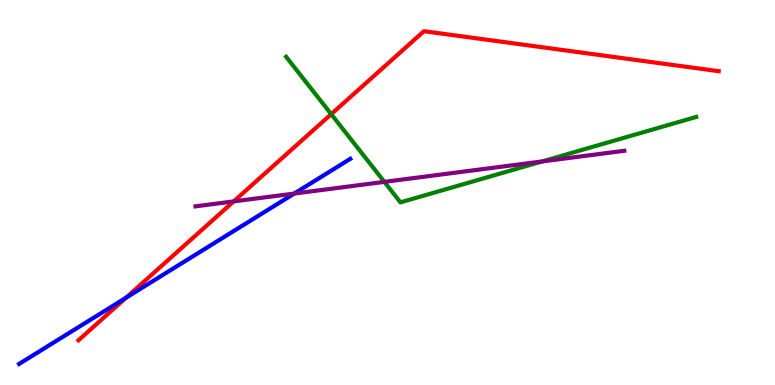[{'lines': ['blue', 'red'], 'intersections': [{'x': 1.63, 'y': 2.27}]}, {'lines': ['green', 'red'], 'intersections': [{'x': 4.27, 'y': 7.03}]}, {'lines': ['purple', 'red'], 'intersections': [{'x': 3.02, 'y': 4.77}]}, {'lines': ['blue', 'green'], 'intersections': []}, {'lines': ['blue', 'purple'], 'intersections': [{'x': 3.8, 'y': 4.97}]}, {'lines': ['green', 'purple'], 'intersections': [{'x': 4.96, 'y': 5.28}, {'x': 7.0, 'y': 5.81}]}]